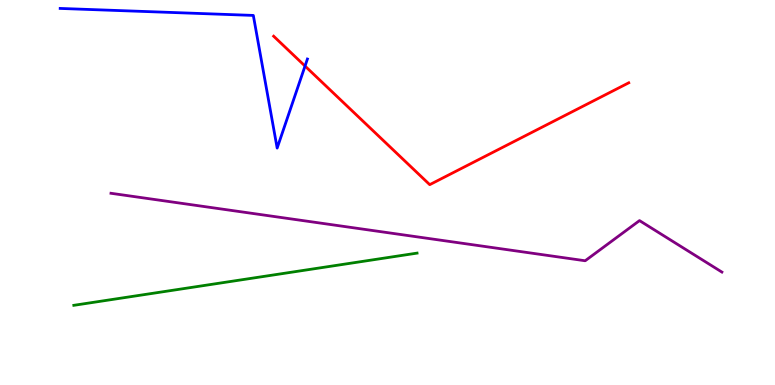[{'lines': ['blue', 'red'], 'intersections': [{'x': 3.94, 'y': 8.28}]}, {'lines': ['green', 'red'], 'intersections': []}, {'lines': ['purple', 'red'], 'intersections': []}, {'lines': ['blue', 'green'], 'intersections': []}, {'lines': ['blue', 'purple'], 'intersections': []}, {'lines': ['green', 'purple'], 'intersections': []}]